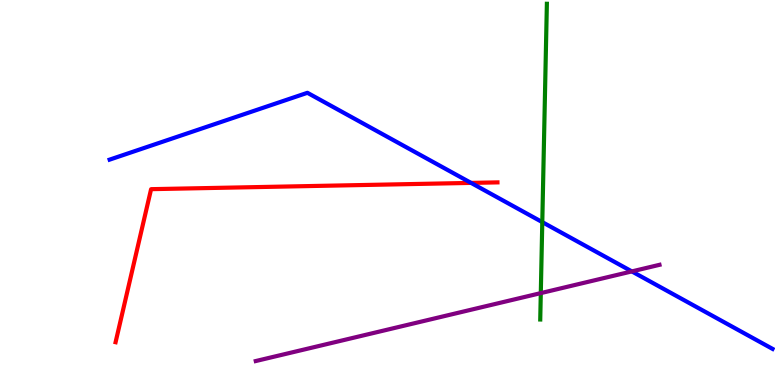[{'lines': ['blue', 'red'], 'intersections': [{'x': 6.08, 'y': 5.25}]}, {'lines': ['green', 'red'], 'intersections': []}, {'lines': ['purple', 'red'], 'intersections': []}, {'lines': ['blue', 'green'], 'intersections': [{'x': 7.0, 'y': 4.23}]}, {'lines': ['blue', 'purple'], 'intersections': [{'x': 8.15, 'y': 2.95}]}, {'lines': ['green', 'purple'], 'intersections': [{'x': 6.98, 'y': 2.39}]}]